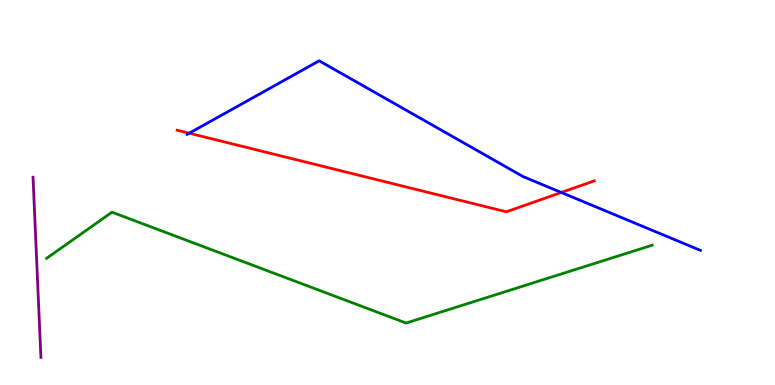[{'lines': ['blue', 'red'], 'intersections': [{'x': 2.44, 'y': 6.54}, {'x': 7.24, 'y': 5.0}]}, {'lines': ['green', 'red'], 'intersections': []}, {'lines': ['purple', 'red'], 'intersections': []}, {'lines': ['blue', 'green'], 'intersections': []}, {'lines': ['blue', 'purple'], 'intersections': []}, {'lines': ['green', 'purple'], 'intersections': []}]